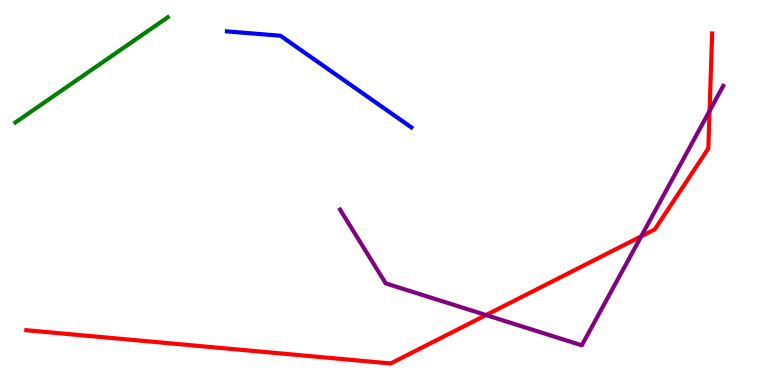[{'lines': ['blue', 'red'], 'intersections': []}, {'lines': ['green', 'red'], 'intersections': []}, {'lines': ['purple', 'red'], 'intersections': [{'x': 6.27, 'y': 1.82}, {'x': 8.27, 'y': 3.86}, {'x': 9.16, 'y': 7.12}]}, {'lines': ['blue', 'green'], 'intersections': []}, {'lines': ['blue', 'purple'], 'intersections': []}, {'lines': ['green', 'purple'], 'intersections': []}]